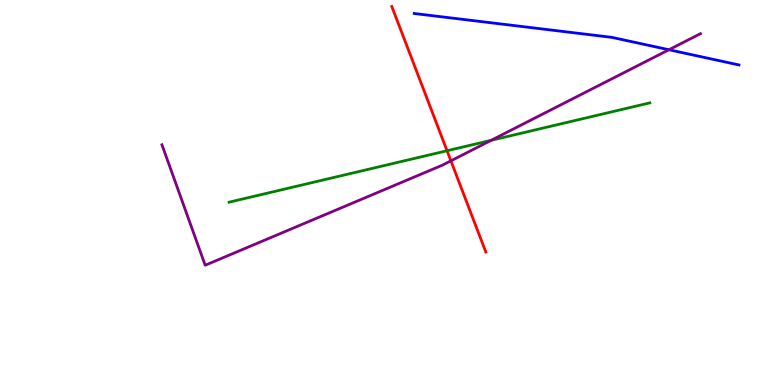[{'lines': ['blue', 'red'], 'intersections': []}, {'lines': ['green', 'red'], 'intersections': [{'x': 5.77, 'y': 6.08}]}, {'lines': ['purple', 'red'], 'intersections': [{'x': 5.82, 'y': 5.82}]}, {'lines': ['blue', 'green'], 'intersections': []}, {'lines': ['blue', 'purple'], 'intersections': [{'x': 8.63, 'y': 8.71}]}, {'lines': ['green', 'purple'], 'intersections': [{'x': 6.34, 'y': 6.36}]}]